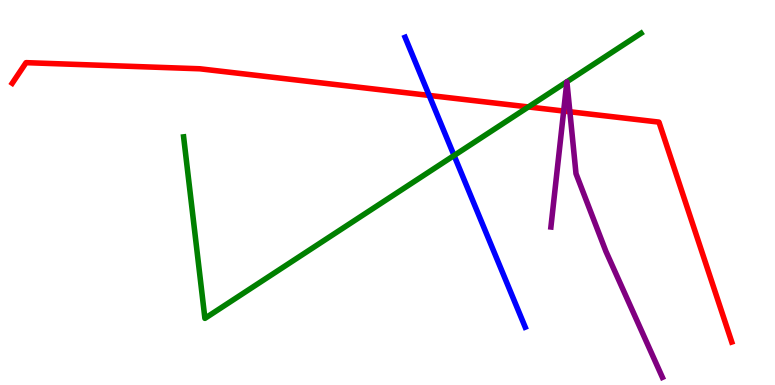[{'lines': ['blue', 'red'], 'intersections': [{'x': 5.54, 'y': 7.52}]}, {'lines': ['green', 'red'], 'intersections': [{'x': 6.82, 'y': 7.22}]}, {'lines': ['purple', 'red'], 'intersections': [{'x': 7.27, 'y': 7.12}, {'x': 7.35, 'y': 7.1}]}, {'lines': ['blue', 'green'], 'intersections': [{'x': 5.86, 'y': 5.96}]}, {'lines': ['blue', 'purple'], 'intersections': []}, {'lines': ['green', 'purple'], 'intersections': [{'x': 7.31, 'y': 7.88}, {'x': 7.31, 'y': 7.88}]}]